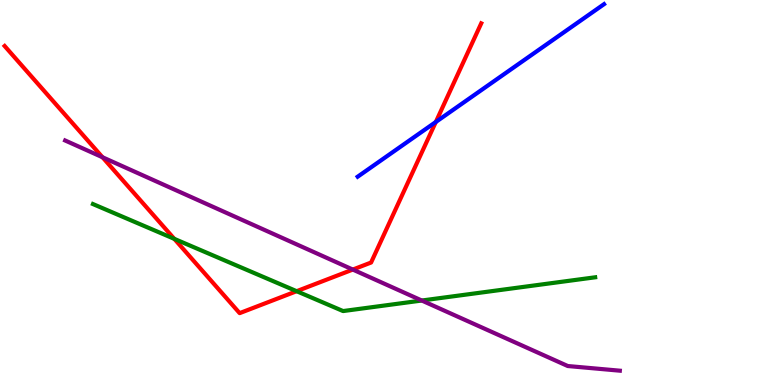[{'lines': ['blue', 'red'], 'intersections': [{'x': 5.62, 'y': 6.83}]}, {'lines': ['green', 'red'], 'intersections': [{'x': 2.25, 'y': 3.8}, {'x': 3.83, 'y': 2.44}]}, {'lines': ['purple', 'red'], 'intersections': [{'x': 1.32, 'y': 5.92}, {'x': 4.55, 'y': 3.0}]}, {'lines': ['blue', 'green'], 'intersections': []}, {'lines': ['blue', 'purple'], 'intersections': []}, {'lines': ['green', 'purple'], 'intersections': [{'x': 5.44, 'y': 2.19}]}]